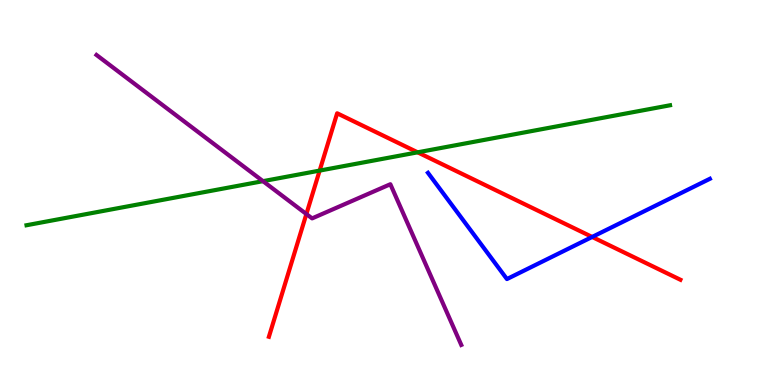[{'lines': ['blue', 'red'], 'intersections': [{'x': 7.64, 'y': 3.85}]}, {'lines': ['green', 'red'], 'intersections': [{'x': 4.12, 'y': 5.57}, {'x': 5.39, 'y': 6.04}]}, {'lines': ['purple', 'red'], 'intersections': [{'x': 3.95, 'y': 4.44}]}, {'lines': ['blue', 'green'], 'intersections': []}, {'lines': ['blue', 'purple'], 'intersections': []}, {'lines': ['green', 'purple'], 'intersections': [{'x': 3.39, 'y': 5.29}]}]